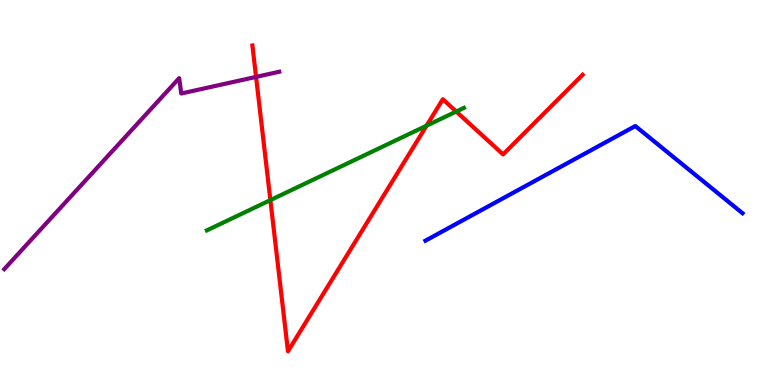[{'lines': ['blue', 'red'], 'intersections': []}, {'lines': ['green', 'red'], 'intersections': [{'x': 3.49, 'y': 4.8}, {'x': 5.5, 'y': 6.74}, {'x': 5.89, 'y': 7.1}]}, {'lines': ['purple', 'red'], 'intersections': [{'x': 3.3, 'y': 8.0}]}, {'lines': ['blue', 'green'], 'intersections': []}, {'lines': ['blue', 'purple'], 'intersections': []}, {'lines': ['green', 'purple'], 'intersections': []}]